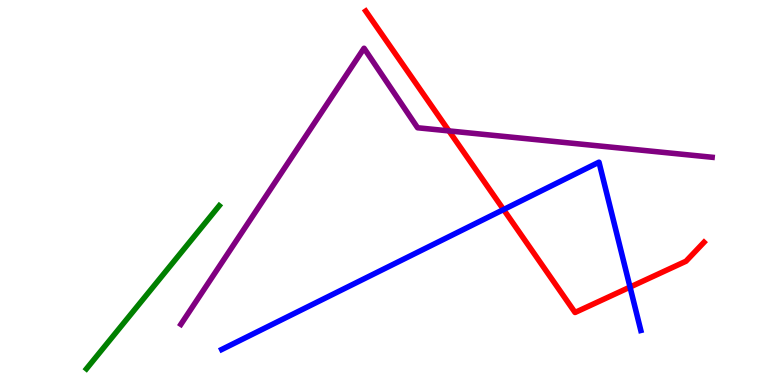[{'lines': ['blue', 'red'], 'intersections': [{'x': 6.5, 'y': 4.56}, {'x': 8.13, 'y': 2.54}]}, {'lines': ['green', 'red'], 'intersections': []}, {'lines': ['purple', 'red'], 'intersections': [{'x': 5.79, 'y': 6.6}]}, {'lines': ['blue', 'green'], 'intersections': []}, {'lines': ['blue', 'purple'], 'intersections': []}, {'lines': ['green', 'purple'], 'intersections': []}]